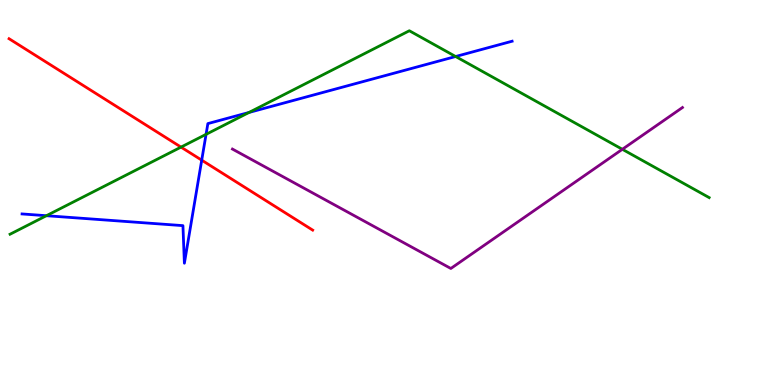[{'lines': ['blue', 'red'], 'intersections': [{'x': 2.6, 'y': 5.84}]}, {'lines': ['green', 'red'], 'intersections': [{'x': 2.34, 'y': 6.18}]}, {'lines': ['purple', 'red'], 'intersections': []}, {'lines': ['blue', 'green'], 'intersections': [{'x': 0.599, 'y': 4.4}, {'x': 2.66, 'y': 6.51}, {'x': 3.21, 'y': 7.08}, {'x': 5.88, 'y': 8.53}]}, {'lines': ['blue', 'purple'], 'intersections': []}, {'lines': ['green', 'purple'], 'intersections': [{'x': 8.03, 'y': 6.12}]}]